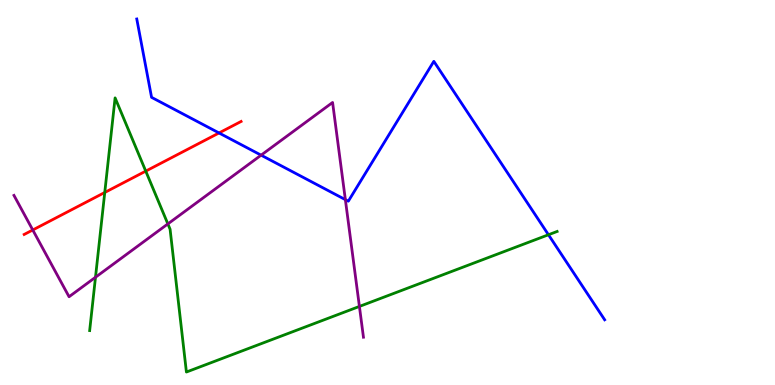[{'lines': ['blue', 'red'], 'intersections': [{'x': 2.83, 'y': 6.55}]}, {'lines': ['green', 'red'], 'intersections': [{'x': 1.35, 'y': 5.0}, {'x': 1.88, 'y': 5.56}]}, {'lines': ['purple', 'red'], 'intersections': [{'x': 0.423, 'y': 4.03}]}, {'lines': ['blue', 'green'], 'intersections': [{'x': 7.08, 'y': 3.9}]}, {'lines': ['blue', 'purple'], 'intersections': [{'x': 3.37, 'y': 5.97}, {'x': 4.46, 'y': 4.81}]}, {'lines': ['green', 'purple'], 'intersections': [{'x': 1.23, 'y': 2.8}, {'x': 2.17, 'y': 4.18}, {'x': 4.64, 'y': 2.04}]}]